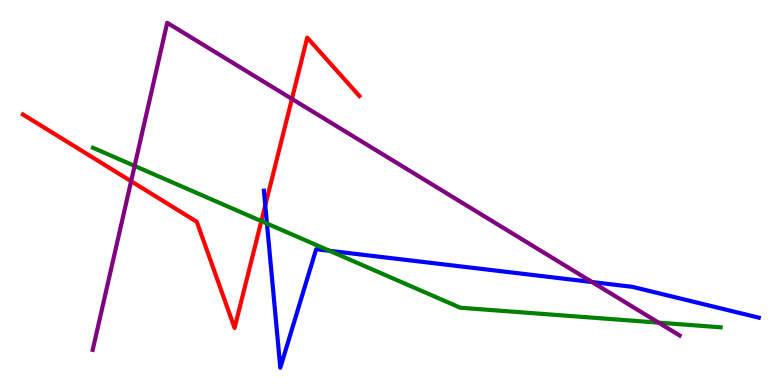[{'lines': ['blue', 'red'], 'intersections': [{'x': 3.42, 'y': 4.67}]}, {'lines': ['green', 'red'], 'intersections': [{'x': 3.37, 'y': 4.26}]}, {'lines': ['purple', 'red'], 'intersections': [{'x': 1.69, 'y': 5.29}, {'x': 3.77, 'y': 7.43}]}, {'lines': ['blue', 'green'], 'intersections': [{'x': 3.44, 'y': 4.19}, {'x': 4.25, 'y': 3.49}]}, {'lines': ['blue', 'purple'], 'intersections': [{'x': 7.64, 'y': 2.67}]}, {'lines': ['green', 'purple'], 'intersections': [{'x': 1.74, 'y': 5.69}, {'x': 8.5, 'y': 1.62}]}]